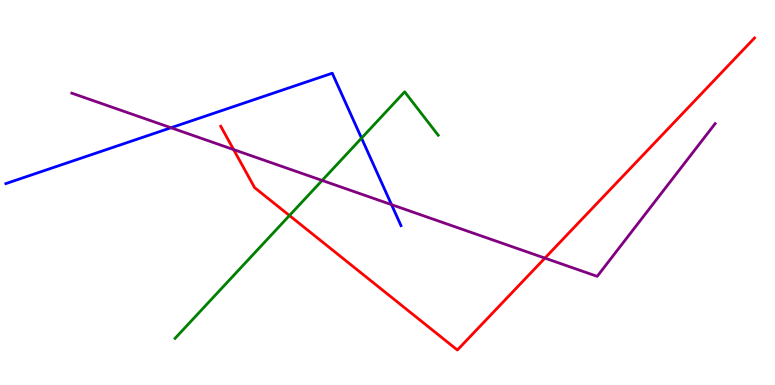[{'lines': ['blue', 'red'], 'intersections': []}, {'lines': ['green', 'red'], 'intersections': [{'x': 3.73, 'y': 4.4}]}, {'lines': ['purple', 'red'], 'intersections': [{'x': 3.01, 'y': 6.11}, {'x': 7.03, 'y': 3.3}]}, {'lines': ['blue', 'green'], 'intersections': [{'x': 4.66, 'y': 6.41}]}, {'lines': ['blue', 'purple'], 'intersections': [{'x': 2.21, 'y': 6.68}, {'x': 5.05, 'y': 4.68}]}, {'lines': ['green', 'purple'], 'intersections': [{'x': 4.16, 'y': 5.31}]}]